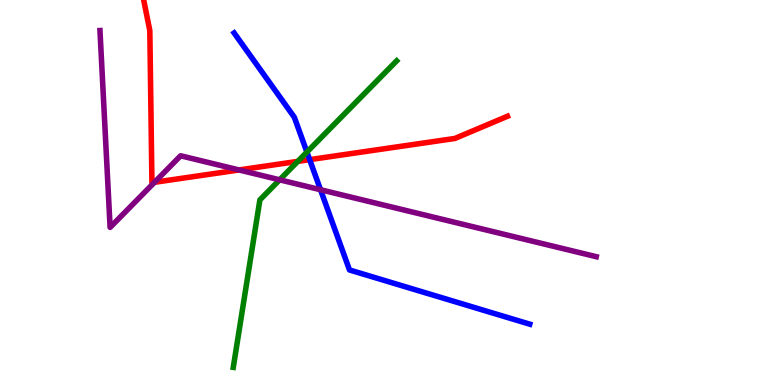[{'lines': ['blue', 'red'], 'intersections': [{'x': 4.0, 'y': 5.85}]}, {'lines': ['green', 'red'], 'intersections': [{'x': 3.84, 'y': 5.81}]}, {'lines': ['purple', 'red'], 'intersections': [{'x': 1.99, 'y': 5.27}, {'x': 3.08, 'y': 5.59}]}, {'lines': ['blue', 'green'], 'intersections': [{'x': 3.96, 'y': 6.05}]}, {'lines': ['blue', 'purple'], 'intersections': [{'x': 4.14, 'y': 5.07}]}, {'lines': ['green', 'purple'], 'intersections': [{'x': 3.61, 'y': 5.33}]}]